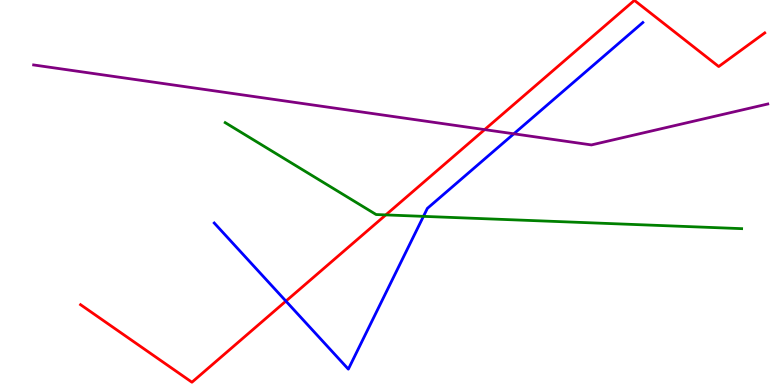[{'lines': ['blue', 'red'], 'intersections': [{'x': 3.69, 'y': 2.18}]}, {'lines': ['green', 'red'], 'intersections': [{'x': 4.98, 'y': 4.42}]}, {'lines': ['purple', 'red'], 'intersections': [{'x': 6.25, 'y': 6.63}]}, {'lines': ['blue', 'green'], 'intersections': [{'x': 5.46, 'y': 4.38}]}, {'lines': ['blue', 'purple'], 'intersections': [{'x': 6.63, 'y': 6.52}]}, {'lines': ['green', 'purple'], 'intersections': []}]